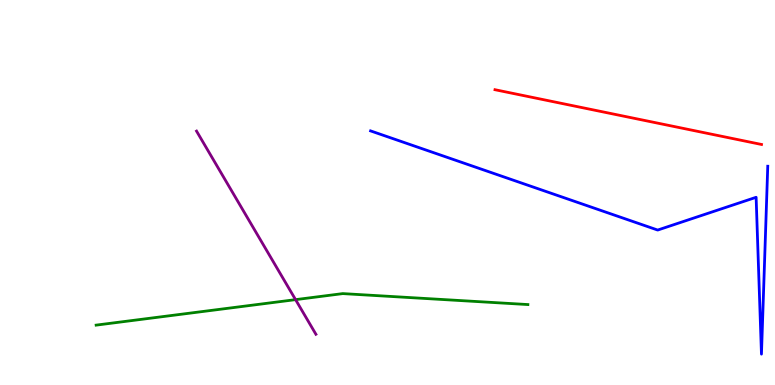[{'lines': ['blue', 'red'], 'intersections': []}, {'lines': ['green', 'red'], 'intersections': []}, {'lines': ['purple', 'red'], 'intersections': []}, {'lines': ['blue', 'green'], 'intersections': []}, {'lines': ['blue', 'purple'], 'intersections': []}, {'lines': ['green', 'purple'], 'intersections': [{'x': 3.81, 'y': 2.22}]}]